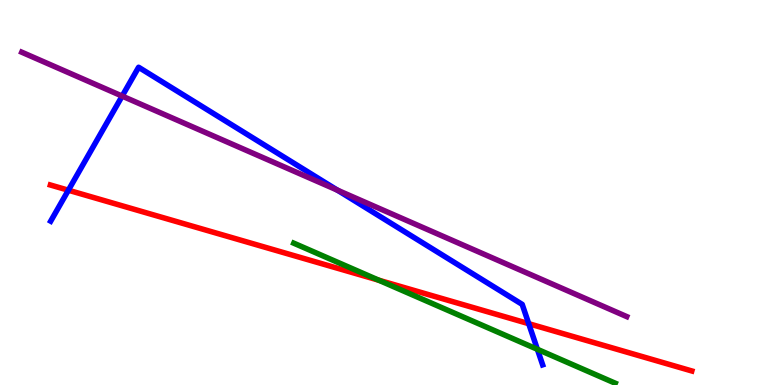[{'lines': ['blue', 'red'], 'intersections': [{'x': 0.882, 'y': 5.06}, {'x': 6.82, 'y': 1.59}]}, {'lines': ['green', 'red'], 'intersections': [{'x': 4.89, 'y': 2.72}]}, {'lines': ['purple', 'red'], 'intersections': []}, {'lines': ['blue', 'green'], 'intersections': [{'x': 6.93, 'y': 0.927}]}, {'lines': ['blue', 'purple'], 'intersections': [{'x': 1.58, 'y': 7.5}, {'x': 4.35, 'y': 5.06}]}, {'lines': ['green', 'purple'], 'intersections': []}]